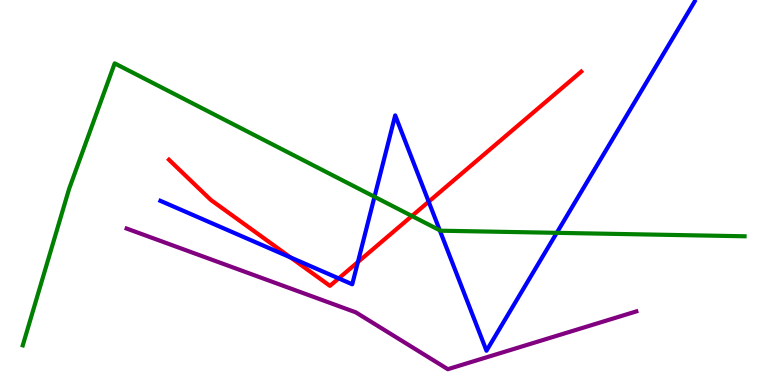[{'lines': ['blue', 'red'], 'intersections': [{'x': 3.75, 'y': 3.31}, {'x': 4.37, 'y': 2.77}, {'x': 4.62, 'y': 3.19}, {'x': 5.53, 'y': 4.76}]}, {'lines': ['green', 'red'], 'intersections': [{'x': 5.31, 'y': 4.39}]}, {'lines': ['purple', 'red'], 'intersections': []}, {'lines': ['blue', 'green'], 'intersections': [{'x': 4.83, 'y': 4.89}, {'x': 5.67, 'y': 4.02}, {'x': 7.18, 'y': 3.95}]}, {'lines': ['blue', 'purple'], 'intersections': []}, {'lines': ['green', 'purple'], 'intersections': []}]